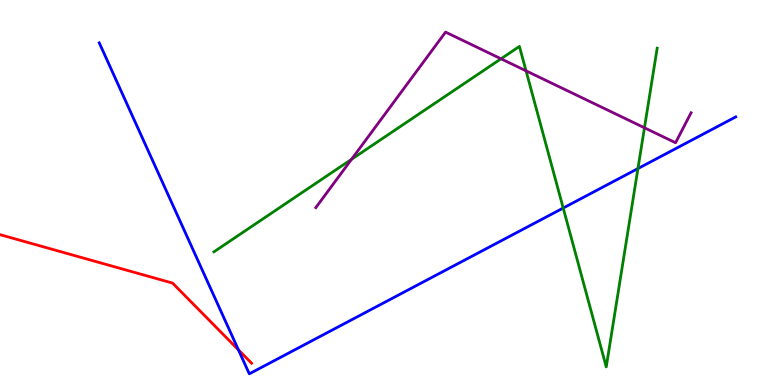[{'lines': ['blue', 'red'], 'intersections': [{'x': 3.08, 'y': 0.913}]}, {'lines': ['green', 'red'], 'intersections': []}, {'lines': ['purple', 'red'], 'intersections': []}, {'lines': ['blue', 'green'], 'intersections': [{'x': 7.27, 'y': 4.6}, {'x': 8.23, 'y': 5.62}]}, {'lines': ['blue', 'purple'], 'intersections': []}, {'lines': ['green', 'purple'], 'intersections': [{'x': 4.54, 'y': 5.86}, {'x': 6.46, 'y': 8.47}, {'x': 6.79, 'y': 8.16}, {'x': 8.32, 'y': 6.68}]}]